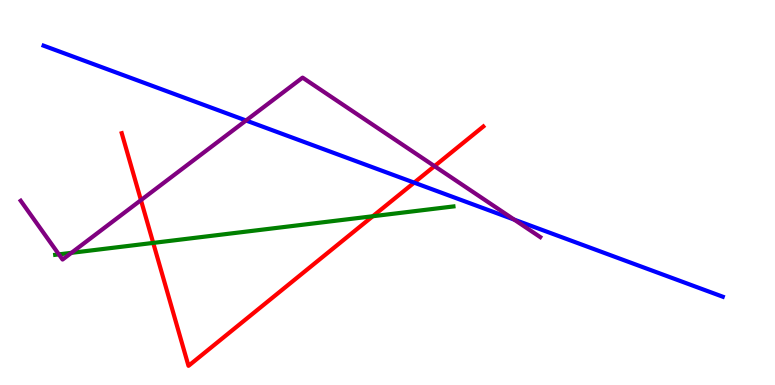[{'lines': ['blue', 'red'], 'intersections': [{'x': 5.34, 'y': 5.26}]}, {'lines': ['green', 'red'], 'intersections': [{'x': 1.98, 'y': 3.69}, {'x': 4.81, 'y': 4.38}]}, {'lines': ['purple', 'red'], 'intersections': [{'x': 1.82, 'y': 4.8}, {'x': 5.61, 'y': 5.68}]}, {'lines': ['blue', 'green'], 'intersections': []}, {'lines': ['blue', 'purple'], 'intersections': [{'x': 3.17, 'y': 6.87}, {'x': 6.63, 'y': 4.3}]}, {'lines': ['green', 'purple'], 'intersections': [{'x': 0.76, 'y': 3.39}, {'x': 0.921, 'y': 3.43}]}]